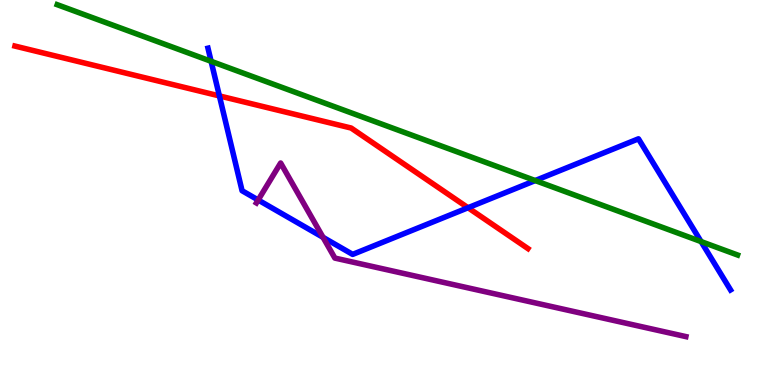[{'lines': ['blue', 'red'], 'intersections': [{'x': 2.83, 'y': 7.51}, {'x': 6.04, 'y': 4.6}]}, {'lines': ['green', 'red'], 'intersections': []}, {'lines': ['purple', 'red'], 'intersections': []}, {'lines': ['blue', 'green'], 'intersections': [{'x': 2.72, 'y': 8.41}, {'x': 6.91, 'y': 5.31}, {'x': 9.05, 'y': 3.73}]}, {'lines': ['blue', 'purple'], 'intersections': [{'x': 3.33, 'y': 4.81}, {'x': 4.17, 'y': 3.84}]}, {'lines': ['green', 'purple'], 'intersections': []}]